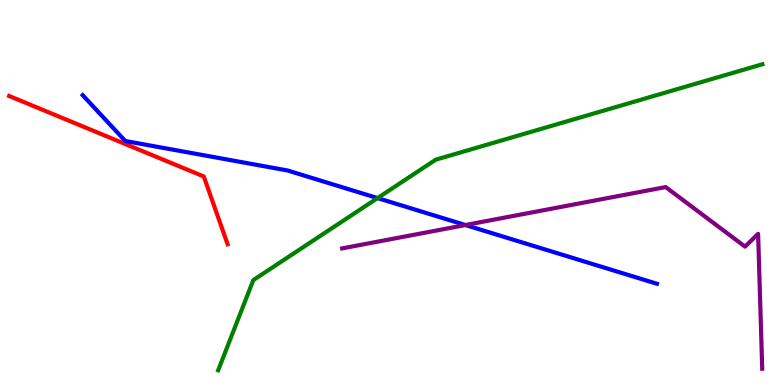[{'lines': ['blue', 'red'], 'intersections': []}, {'lines': ['green', 'red'], 'intersections': []}, {'lines': ['purple', 'red'], 'intersections': []}, {'lines': ['blue', 'green'], 'intersections': [{'x': 4.87, 'y': 4.85}]}, {'lines': ['blue', 'purple'], 'intersections': [{'x': 6.01, 'y': 4.16}]}, {'lines': ['green', 'purple'], 'intersections': []}]